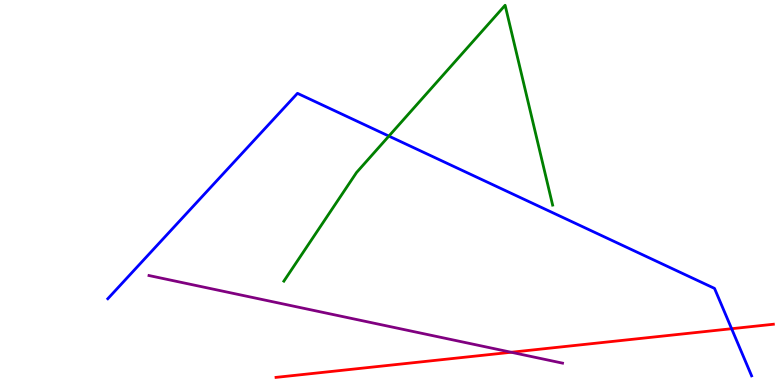[{'lines': ['blue', 'red'], 'intersections': [{'x': 9.44, 'y': 1.46}]}, {'lines': ['green', 'red'], 'intersections': []}, {'lines': ['purple', 'red'], 'intersections': [{'x': 6.6, 'y': 0.85}]}, {'lines': ['blue', 'green'], 'intersections': [{'x': 5.02, 'y': 6.46}]}, {'lines': ['blue', 'purple'], 'intersections': []}, {'lines': ['green', 'purple'], 'intersections': []}]